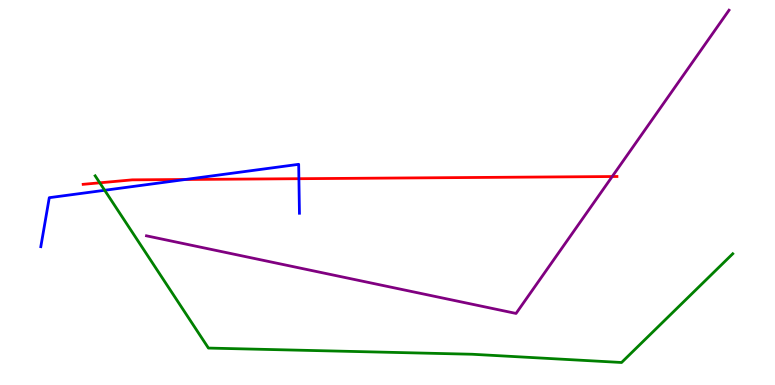[{'lines': ['blue', 'red'], 'intersections': [{'x': 2.39, 'y': 5.34}, {'x': 3.86, 'y': 5.36}]}, {'lines': ['green', 'red'], 'intersections': [{'x': 1.29, 'y': 5.25}]}, {'lines': ['purple', 'red'], 'intersections': [{'x': 7.9, 'y': 5.41}]}, {'lines': ['blue', 'green'], 'intersections': [{'x': 1.35, 'y': 5.06}]}, {'lines': ['blue', 'purple'], 'intersections': []}, {'lines': ['green', 'purple'], 'intersections': []}]